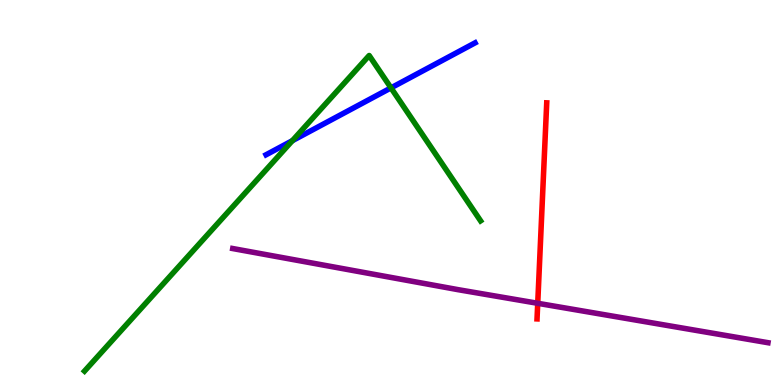[{'lines': ['blue', 'red'], 'intersections': []}, {'lines': ['green', 'red'], 'intersections': []}, {'lines': ['purple', 'red'], 'intersections': [{'x': 6.94, 'y': 2.12}]}, {'lines': ['blue', 'green'], 'intersections': [{'x': 3.77, 'y': 6.35}, {'x': 5.05, 'y': 7.72}]}, {'lines': ['blue', 'purple'], 'intersections': []}, {'lines': ['green', 'purple'], 'intersections': []}]